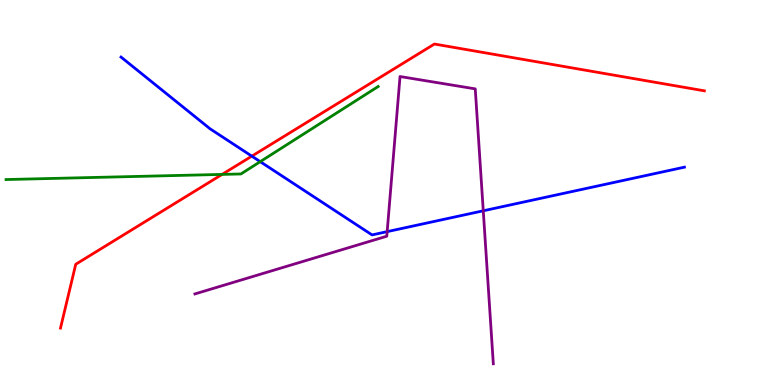[{'lines': ['blue', 'red'], 'intersections': [{'x': 3.25, 'y': 5.94}]}, {'lines': ['green', 'red'], 'intersections': [{'x': 2.87, 'y': 5.47}]}, {'lines': ['purple', 'red'], 'intersections': []}, {'lines': ['blue', 'green'], 'intersections': [{'x': 3.36, 'y': 5.8}]}, {'lines': ['blue', 'purple'], 'intersections': [{'x': 5.0, 'y': 3.98}, {'x': 6.24, 'y': 4.52}]}, {'lines': ['green', 'purple'], 'intersections': []}]